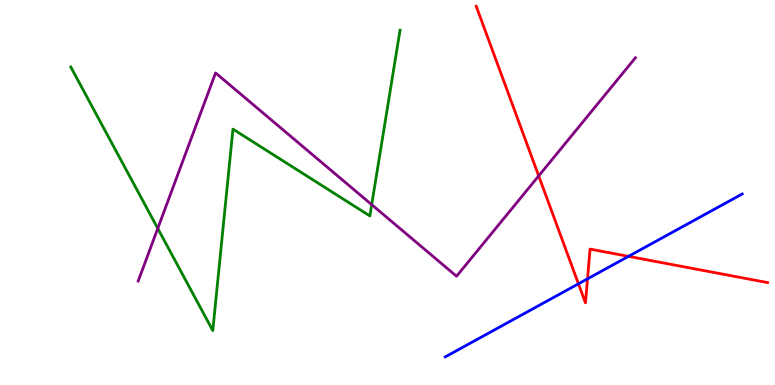[{'lines': ['blue', 'red'], 'intersections': [{'x': 7.46, 'y': 2.63}, {'x': 7.58, 'y': 2.76}, {'x': 8.11, 'y': 3.34}]}, {'lines': ['green', 'red'], 'intersections': []}, {'lines': ['purple', 'red'], 'intersections': [{'x': 6.95, 'y': 5.43}]}, {'lines': ['blue', 'green'], 'intersections': []}, {'lines': ['blue', 'purple'], 'intersections': []}, {'lines': ['green', 'purple'], 'intersections': [{'x': 2.04, 'y': 4.07}, {'x': 4.8, 'y': 4.68}]}]